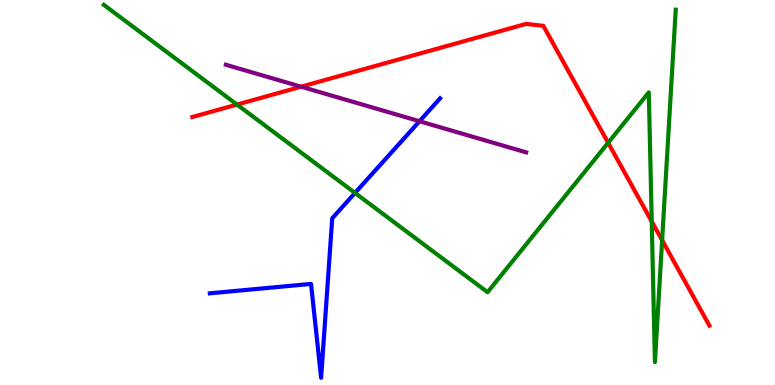[{'lines': ['blue', 'red'], 'intersections': []}, {'lines': ['green', 'red'], 'intersections': [{'x': 3.06, 'y': 7.28}, {'x': 7.85, 'y': 6.29}, {'x': 8.41, 'y': 4.25}, {'x': 8.54, 'y': 3.76}]}, {'lines': ['purple', 'red'], 'intersections': [{'x': 3.88, 'y': 7.75}]}, {'lines': ['blue', 'green'], 'intersections': [{'x': 4.58, 'y': 4.99}]}, {'lines': ['blue', 'purple'], 'intersections': [{'x': 5.41, 'y': 6.85}]}, {'lines': ['green', 'purple'], 'intersections': []}]